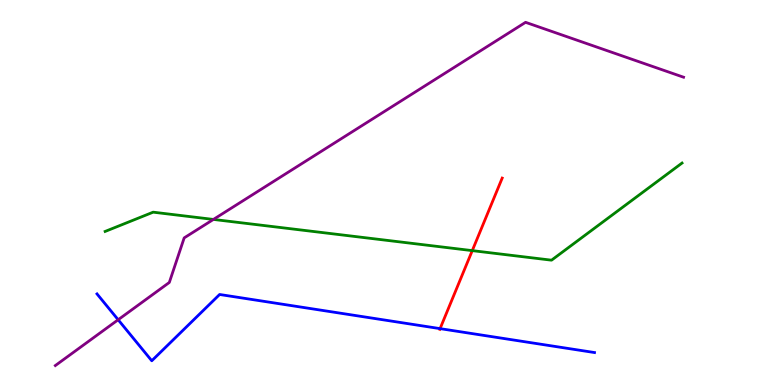[{'lines': ['blue', 'red'], 'intersections': [{'x': 5.68, 'y': 1.46}]}, {'lines': ['green', 'red'], 'intersections': [{'x': 6.09, 'y': 3.49}]}, {'lines': ['purple', 'red'], 'intersections': []}, {'lines': ['blue', 'green'], 'intersections': []}, {'lines': ['blue', 'purple'], 'intersections': [{'x': 1.52, 'y': 1.69}]}, {'lines': ['green', 'purple'], 'intersections': [{'x': 2.75, 'y': 4.3}]}]